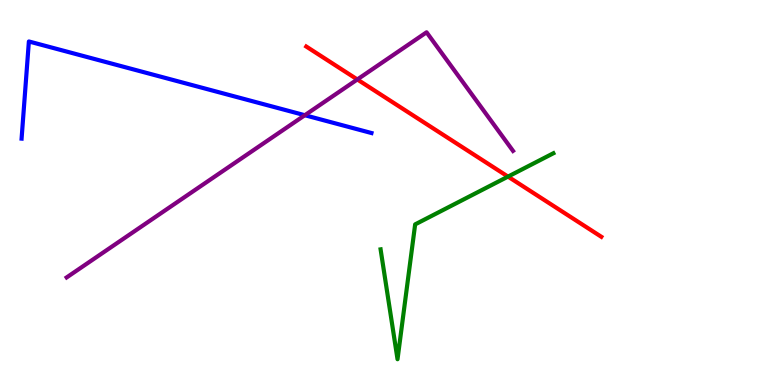[{'lines': ['blue', 'red'], 'intersections': []}, {'lines': ['green', 'red'], 'intersections': [{'x': 6.55, 'y': 5.41}]}, {'lines': ['purple', 'red'], 'intersections': [{'x': 4.61, 'y': 7.94}]}, {'lines': ['blue', 'green'], 'intersections': []}, {'lines': ['blue', 'purple'], 'intersections': [{'x': 3.93, 'y': 7.01}]}, {'lines': ['green', 'purple'], 'intersections': []}]